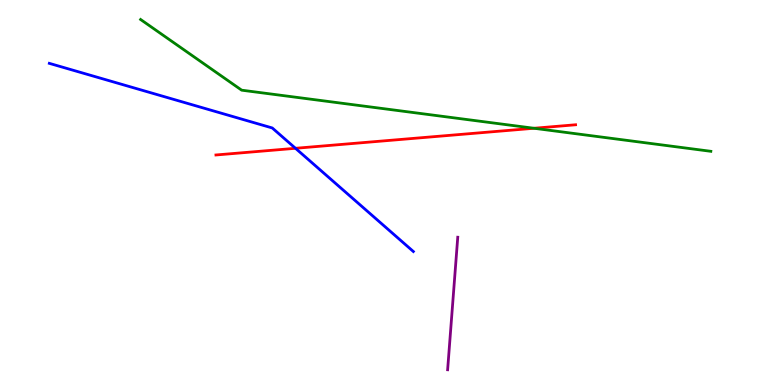[{'lines': ['blue', 'red'], 'intersections': [{'x': 3.81, 'y': 6.15}]}, {'lines': ['green', 'red'], 'intersections': [{'x': 6.89, 'y': 6.67}]}, {'lines': ['purple', 'red'], 'intersections': []}, {'lines': ['blue', 'green'], 'intersections': []}, {'lines': ['blue', 'purple'], 'intersections': []}, {'lines': ['green', 'purple'], 'intersections': []}]